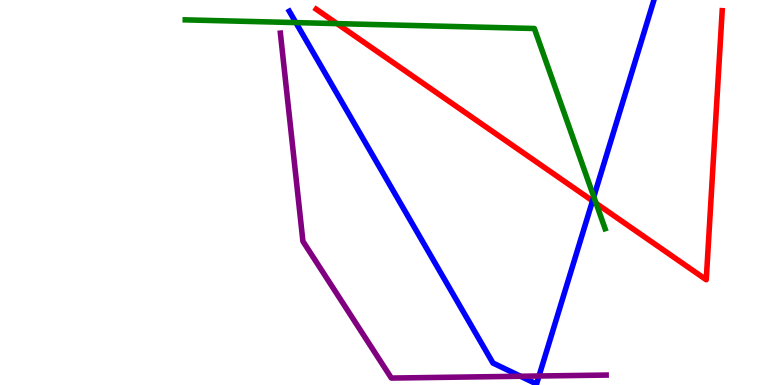[{'lines': ['blue', 'red'], 'intersections': [{'x': 7.65, 'y': 4.78}]}, {'lines': ['green', 'red'], 'intersections': [{'x': 4.35, 'y': 9.39}, {'x': 7.69, 'y': 4.72}]}, {'lines': ['purple', 'red'], 'intersections': []}, {'lines': ['blue', 'green'], 'intersections': [{'x': 3.82, 'y': 9.41}, {'x': 7.66, 'y': 4.89}]}, {'lines': ['blue', 'purple'], 'intersections': [{'x': 6.72, 'y': 0.227}, {'x': 6.95, 'y': 0.234}]}, {'lines': ['green', 'purple'], 'intersections': []}]